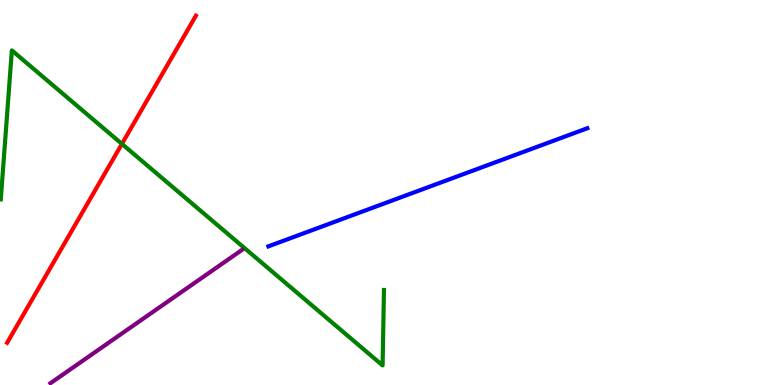[{'lines': ['blue', 'red'], 'intersections': []}, {'lines': ['green', 'red'], 'intersections': [{'x': 1.57, 'y': 6.26}]}, {'lines': ['purple', 'red'], 'intersections': []}, {'lines': ['blue', 'green'], 'intersections': []}, {'lines': ['blue', 'purple'], 'intersections': []}, {'lines': ['green', 'purple'], 'intersections': []}]